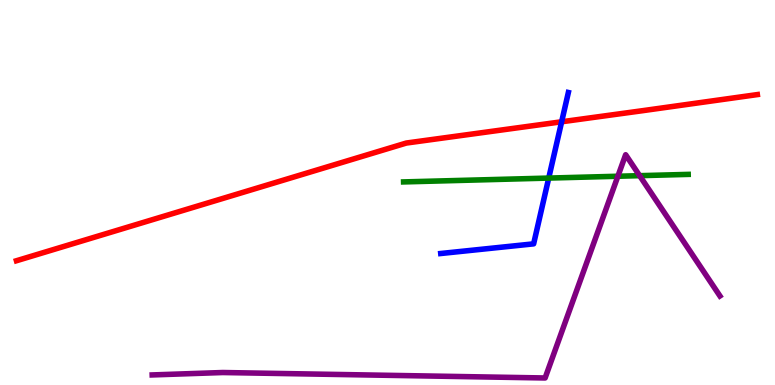[{'lines': ['blue', 'red'], 'intersections': [{'x': 7.25, 'y': 6.84}]}, {'lines': ['green', 'red'], 'intersections': []}, {'lines': ['purple', 'red'], 'intersections': []}, {'lines': ['blue', 'green'], 'intersections': [{'x': 7.08, 'y': 5.37}]}, {'lines': ['blue', 'purple'], 'intersections': []}, {'lines': ['green', 'purple'], 'intersections': [{'x': 7.97, 'y': 5.42}, {'x': 8.25, 'y': 5.44}]}]